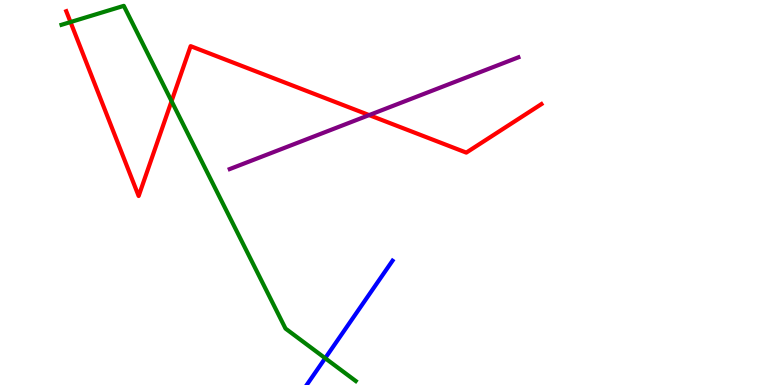[{'lines': ['blue', 'red'], 'intersections': []}, {'lines': ['green', 'red'], 'intersections': [{'x': 0.91, 'y': 9.43}, {'x': 2.21, 'y': 7.37}]}, {'lines': ['purple', 'red'], 'intersections': [{'x': 4.76, 'y': 7.01}]}, {'lines': ['blue', 'green'], 'intersections': [{'x': 4.2, 'y': 0.696}]}, {'lines': ['blue', 'purple'], 'intersections': []}, {'lines': ['green', 'purple'], 'intersections': []}]